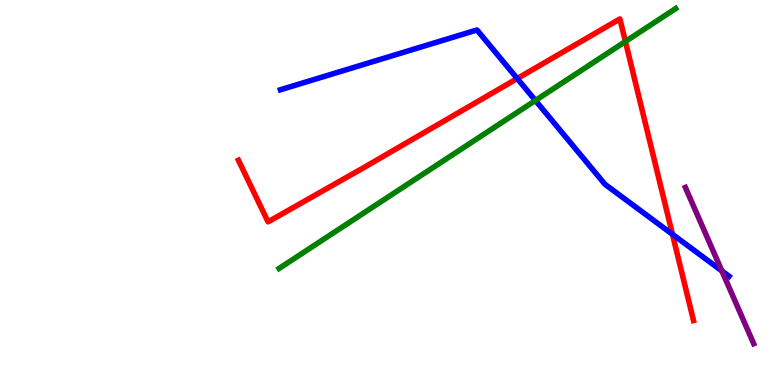[{'lines': ['blue', 'red'], 'intersections': [{'x': 6.67, 'y': 7.96}, {'x': 8.68, 'y': 3.91}]}, {'lines': ['green', 'red'], 'intersections': [{'x': 8.07, 'y': 8.92}]}, {'lines': ['purple', 'red'], 'intersections': []}, {'lines': ['blue', 'green'], 'intersections': [{'x': 6.91, 'y': 7.39}]}, {'lines': ['blue', 'purple'], 'intersections': [{'x': 9.31, 'y': 2.96}]}, {'lines': ['green', 'purple'], 'intersections': []}]